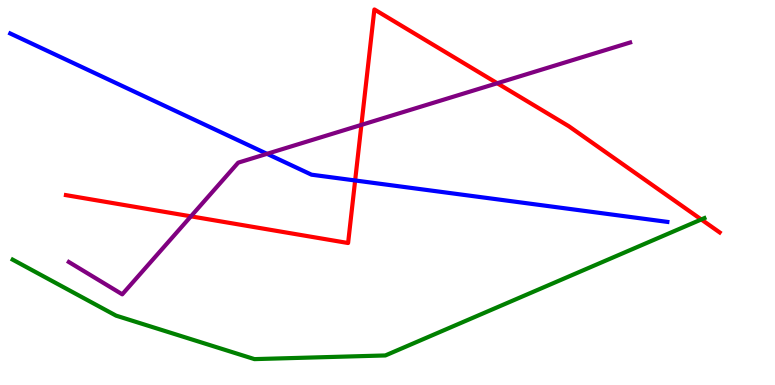[{'lines': ['blue', 'red'], 'intersections': [{'x': 4.58, 'y': 5.31}]}, {'lines': ['green', 'red'], 'intersections': [{'x': 9.05, 'y': 4.3}]}, {'lines': ['purple', 'red'], 'intersections': [{'x': 2.46, 'y': 4.38}, {'x': 4.66, 'y': 6.76}, {'x': 6.42, 'y': 7.84}]}, {'lines': ['blue', 'green'], 'intersections': []}, {'lines': ['blue', 'purple'], 'intersections': [{'x': 3.45, 'y': 6.0}]}, {'lines': ['green', 'purple'], 'intersections': []}]